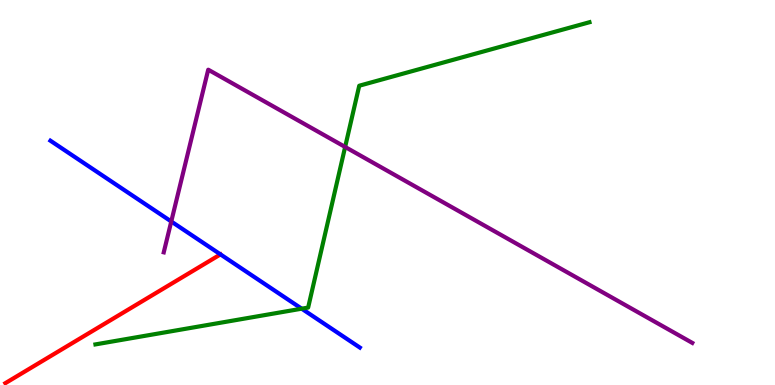[{'lines': ['blue', 'red'], 'intersections': []}, {'lines': ['green', 'red'], 'intersections': []}, {'lines': ['purple', 'red'], 'intersections': []}, {'lines': ['blue', 'green'], 'intersections': [{'x': 3.89, 'y': 1.98}]}, {'lines': ['blue', 'purple'], 'intersections': [{'x': 2.21, 'y': 4.25}]}, {'lines': ['green', 'purple'], 'intersections': [{'x': 4.45, 'y': 6.18}]}]